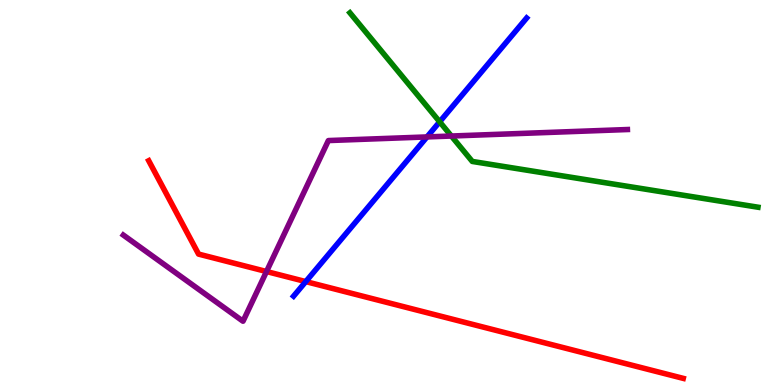[{'lines': ['blue', 'red'], 'intersections': [{'x': 3.95, 'y': 2.69}]}, {'lines': ['green', 'red'], 'intersections': []}, {'lines': ['purple', 'red'], 'intersections': [{'x': 3.44, 'y': 2.95}]}, {'lines': ['blue', 'green'], 'intersections': [{'x': 5.67, 'y': 6.84}]}, {'lines': ['blue', 'purple'], 'intersections': [{'x': 5.51, 'y': 6.44}]}, {'lines': ['green', 'purple'], 'intersections': [{'x': 5.82, 'y': 6.47}]}]